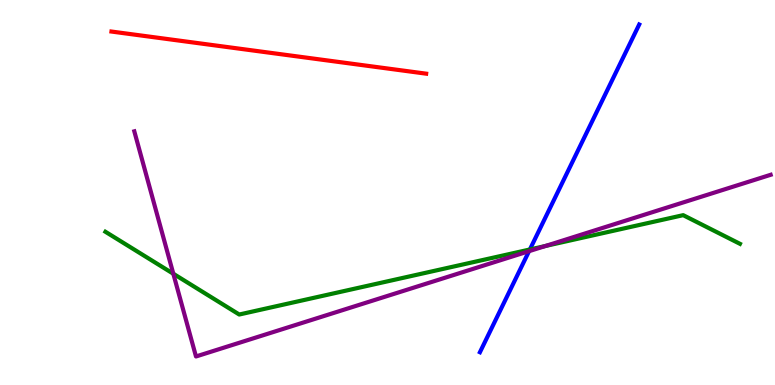[{'lines': ['blue', 'red'], 'intersections': []}, {'lines': ['green', 'red'], 'intersections': []}, {'lines': ['purple', 'red'], 'intersections': []}, {'lines': ['blue', 'green'], 'intersections': [{'x': 6.84, 'y': 3.52}]}, {'lines': ['blue', 'purple'], 'intersections': [{'x': 6.83, 'y': 3.48}]}, {'lines': ['green', 'purple'], 'intersections': [{'x': 2.24, 'y': 2.89}, {'x': 7.04, 'y': 3.61}]}]